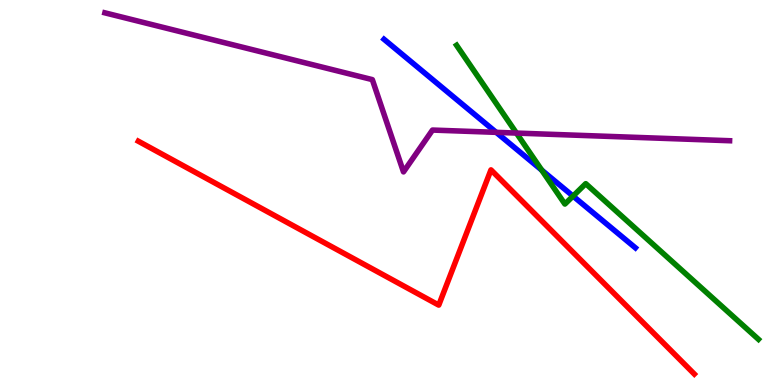[{'lines': ['blue', 'red'], 'intersections': []}, {'lines': ['green', 'red'], 'intersections': []}, {'lines': ['purple', 'red'], 'intersections': []}, {'lines': ['blue', 'green'], 'intersections': [{'x': 6.99, 'y': 5.58}, {'x': 7.39, 'y': 4.91}]}, {'lines': ['blue', 'purple'], 'intersections': [{'x': 6.4, 'y': 6.56}]}, {'lines': ['green', 'purple'], 'intersections': [{'x': 6.66, 'y': 6.54}]}]